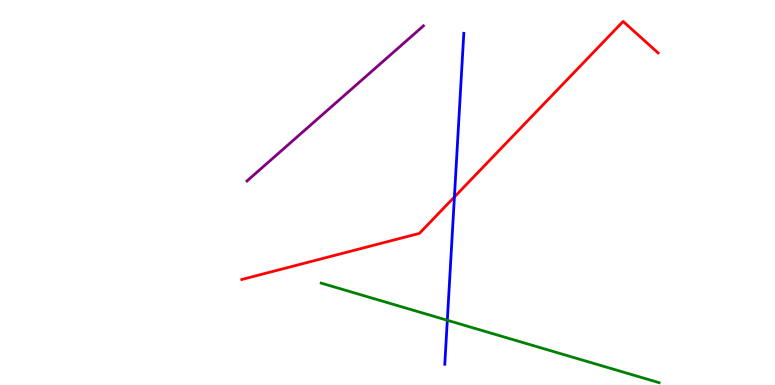[{'lines': ['blue', 'red'], 'intersections': [{'x': 5.86, 'y': 4.88}]}, {'lines': ['green', 'red'], 'intersections': []}, {'lines': ['purple', 'red'], 'intersections': []}, {'lines': ['blue', 'green'], 'intersections': [{'x': 5.77, 'y': 1.68}]}, {'lines': ['blue', 'purple'], 'intersections': []}, {'lines': ['green', 'purple'], 'intersections': []}]